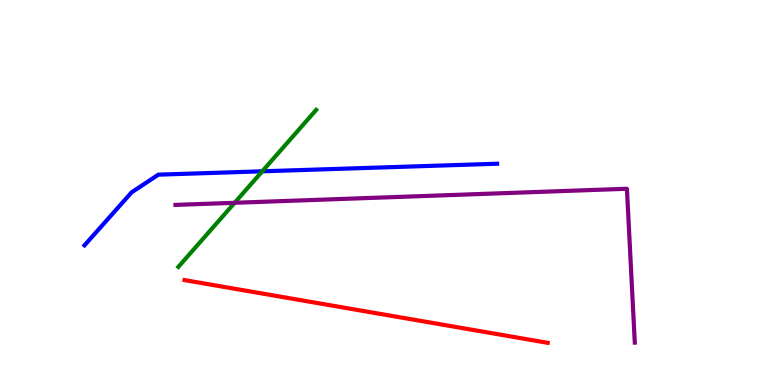[{'lines': ['blue', 'red'], 'intersections': []}, {'lines': ['green', 'red'], 'intersections': []}, {'lines': ['purple', 'red'], 'intersections': []}, {'lines': ['blue', 'green'], 'intersections': [{'x': 3.38, 'y': 5.55}]}, {'lines': ['blue', 'purple'], 'intersections': []}, {'lines': ['green', 'purple'], 'intersections': [{'x': 3.03, 'y': 4.73}]}]